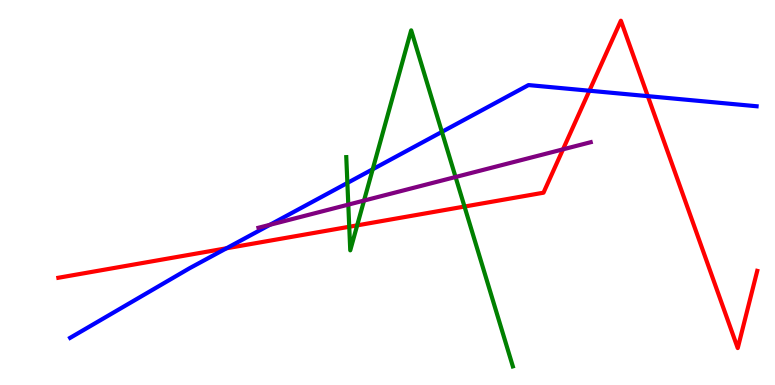[{'lines': ['blue', 'red'], 'intersections': [{'x': 2.92, 'y': 3.55}, {'x': 7.6, 'y': 7.64}, {'x': 8.36, 'y': 7.5}]}, {'lines': ['green', 'red'], 'intersections': [{'x': 4.51, 'y': 4.11}, {'x': 4.61, 'y': 4.15}, {'x': 5.99, 'y': 4.64}]}, {'lines': ['purple', 'red'], 'intersections': [{'x': 7.26, 'y': 6.12}]}, {'lines': ['blue', 'green'], 'intersections': [{'x': 4.48, 'y': 5.25}, {'x': 4.81, 'y': 5.6}, {'x': 5.7, 'y': 6.57}]}, {'lines': ['blue', 'purple'], 'intersections': [{'x': 3.48, 'y': 4.16}]}, {'lines': ['green', 'purple'], 'intersections': [{'x': 4.49, 'y': 4.69}, {'x': 4.7, 'y': 4.79}, {'x': 5.88, 'y': 5.4}]}]